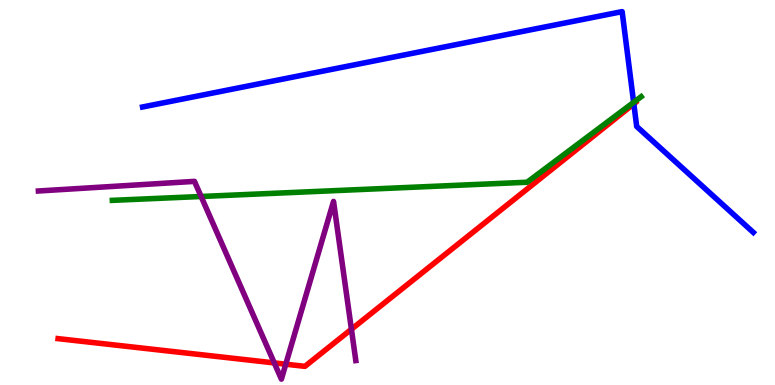[{'lines': ['blue', 'red'], 'intersections': [{'x': 8.18, 'y': 7.3}]}, {'lines': ['green', 'red'], 'intersections': []}, {'lines': ['purple', 'red'], 'intersections': [{'x': 3.54, 'y': 0.574}, {'x': 3.69, 'y': 0.54}, {'x': 4.53, 'y': 1.45}]}, {'lines': ['blue', 'green'], 'intersections': [{'x': 8.18, 'y': 7.34}]}, {'lines': ['blue', 'purple'], 'intersections': []}, {'lines': ['green', 'purple'], 'intersections': [{'x': 2.6, 'y': 4.9}]}]